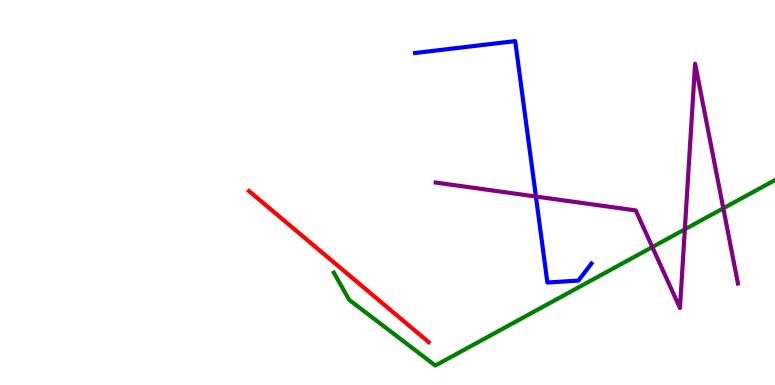[{'lines': ['blue', 'red'], 'intersections': []}, {'lines': ['green', 'red'], 'intersections': []}, {'lines': ['purple', 'red'], 'intersections': []}, {'lines': ['blue', 'green'], 'intersections': []}, {'lines': ['blue', 'purple'], 'intersections': [{'x': 6.91, 'y': 4.9}]}, {'lines': ['green', 'purple'], 'intersections': [{'x': 8.42, 'y': 3.58}, {'x': 8.84, 'y': 4.04}, {'x': 9.33, 'y': 4.59}]}]